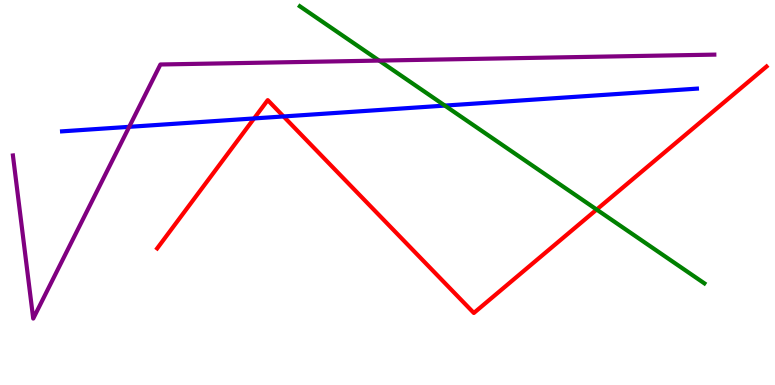[{'lines': ['blue', 'red'], 'intersections': [{'x': 3.28, 'y': 6.92}, {'x': 3.66, 'y': 6.98}]}, {'lines': ['green', 'red'], 'intersections': [{'x': 7.7, 'y': 4.56}]}, {'lines': ['purple', 'red'], 'intersections': []}, {'lines': ['blue', 'green'], 'intersections': [{'x': 5.74, 'y': 7.26}]}, {'lines': ['blue', 'purple'], 'intersections': [{'x': 1.67, 'y': 6.71}]}, {'lines': ['green', 'purple'], 'intersections': [{'x': 4.89, 'y': 8.43}]}]